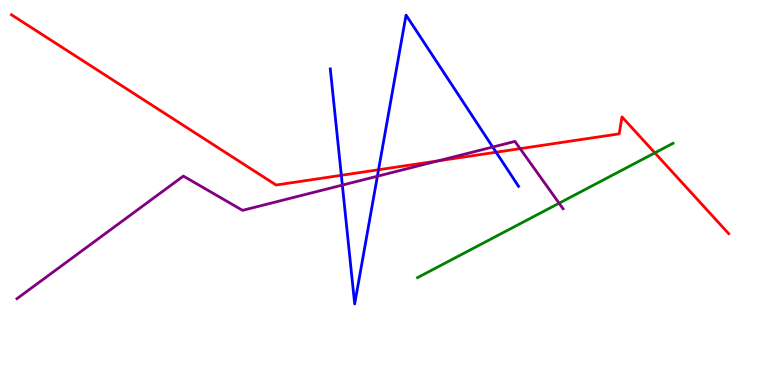[{'lines': ['blue', 'red'], 'intersections': [{'x': 4.4, 'y': 5.45}, {'x': 4.88, 'y': 5.59}, {'x': 6.4, 'y': 6.05}]}, {'lines': ['green', 'red'], 'intersections': [{'x': 8.45, 'y': 6.03}]}, {'lines': ['purple', 'red'], 'intersections': [{'x': 5.65, 'y': 5.82}, {'x': 6.71, 'y': 6.14}]}, {'lines': ['blue', 'green'], 'intersections': []}, {'lines': ['blue', 'purple'], 'intersections': [{'x': 4.42, 'y': 5.19}, {'x': 4.87, 'y': 5.42}, {'x': 6.36, 'y': 6.18}]}, {'lines': ['green', 'purple'], 'intersections': [{'x': 7.21, 'y': 4.72}]}]